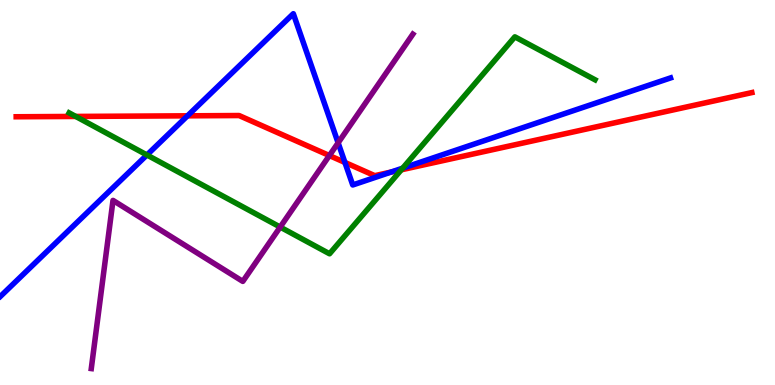[{'lines': ['blue', 'red'], 'intersections': [{'x': 2.42, 'y': 6.99}, {'x': 4.45, 'y': 5.78}, {'x': 5.05, 'y': 5.53}]}, {'lines': ['green', 'red'], 'intersections': [{'x': 0.977, 'y': 6.98}, {'x': 5.18, 'y': 5.59}]}, {'lines': ['purple', 'red'], 'intersections': [{'x': 4.25, 'y': 5.96}]}, {'lines': ['blue', 'green'], 'intersections': [{'x': 1.9, 'y': 5.97}, {'x': 5.2, 'y': 5.63}]}, {'lines': ['blue', 'purple'], 'intersections': [{'x': 4.36, 'y': 6.29}]}, {'lines': ['green', 'purple'], 'intersections': [{'x': 3.62, 'y': 4.1}]}]